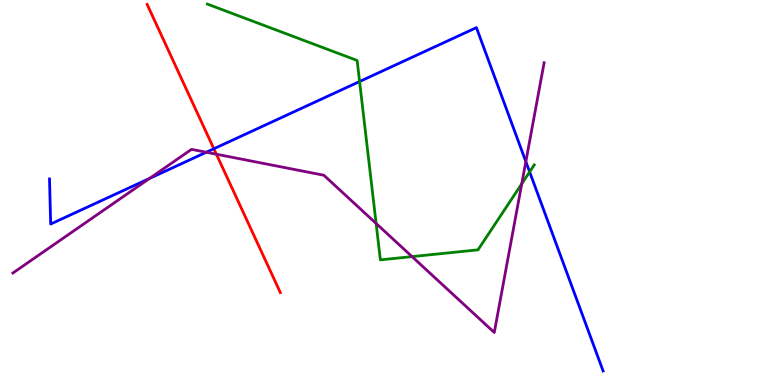[{'lines': ['blue', 'red'], 'intersections': [{'x': 2.76, 'y': 6.14}]}, {'lines': ['green', 'red'], 'intersections': []}, {'lines': ['purple', 'red'], 'intersections': [{'x': 2.79, 'y': 5.99}]}, {'lines': ['blue', 'green'], 'intersections': [{'x': 4.64, 'y': 7.88}, {'x': 6.83, 'y': 5.54}]}, {'lines': ['blue', 'purple'], 'intersections': [{'x': 1.93, 'y': 5.36}, {'x': 2.66, 'y': 6.05}, {'x': 6.79, 'y': 5.8}]}, {'lines': ['green', 'purple'], 'intersections': [{'x': 4.85, 'y': 4.2}, {'x': 5.32, 'y': 3.33}, {'x': 6.73, 'y': 5.23}]}]